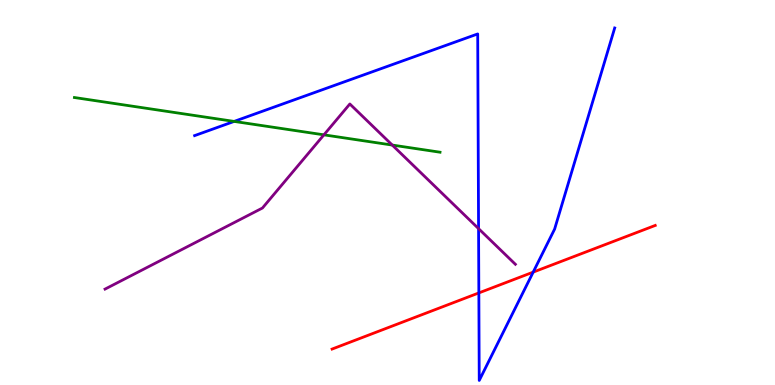[{'lines': ['blue', 'red'], 'intersections': [{'x': 6.18, 'y': 2.39}, {'x': 6.88, 'y': 2.93}]}, {'lines': ['green', 'red'], 'intersections': []}, {'lines': ['purple', 'red'], 'intersections': []}, {'lines': ['blue', 'green'], 'intersections': [{'x': 3.02, 'y': 6.85}]}, {'lines': ['blue', 'purple'], 'intersections': [{'x': 6.18, 'y': 4.06}]}, {'lines': ['green', 'purple'], 'intersections': [{'x': 4.18, 'y': 6.5}, {'x': 5.06, 'y': 6.23}]}]